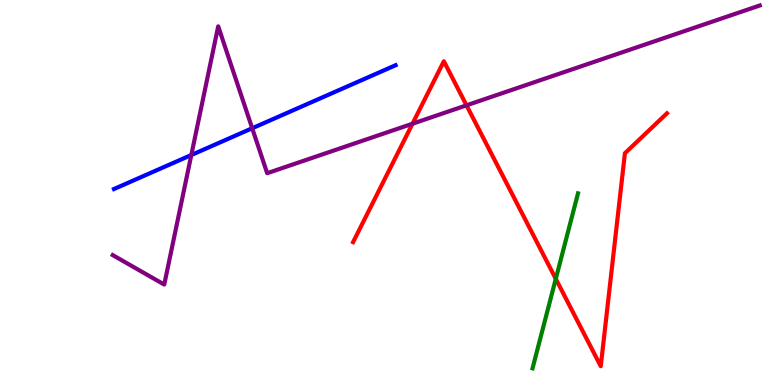[{'lines': ['blue', 'red'], 'intersections': []}, {'lines': ['green', 'red'], 'intersections': [{'x': 7.17, 'y': 2.76}]}, {'lines': ['purple', 'red'], 'intersections': [{'x': 5.32, 'y': 6.79}, {'x': 6.02, 'y': 7.26}]}, {'lines': ['blue', 'green'], 'intersections': []}, {'lines': ['blue', 'purple'], 'intersections': [{'x': 2.47, 'y': 5.97}, {'x': 3.25, 'y': 6.67}]}, {'lines': ['green', 'purple'], 'intersections': []}]